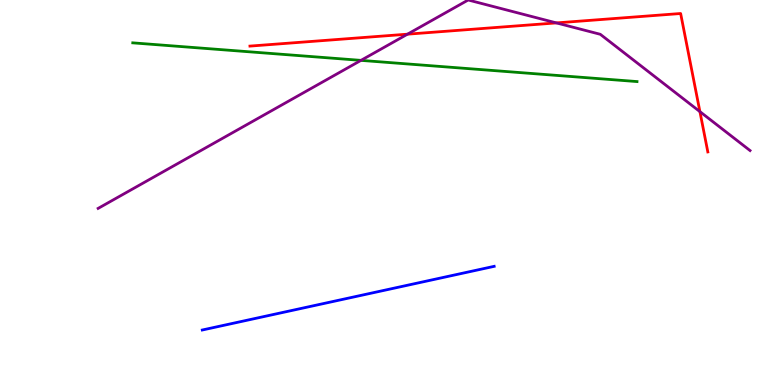[{'lines': ['blue', 'red'], 'intersections': []}, {'lines': ['green', 'red'], 'intersections': []}, {'lines': ['purple', 'red'], 'intersections': [{'x': 5.26, 'y': 9.11}, {'x': 7.18, 'y': 9.41}, {'x': 9.03, 'y': 7.1}]}, {'lines': ['blue', 'green'], 'intersections': []}, {'lines': ['blue', 'purple'], 'intersections': []}, {'lines': ['green', 'purple'], 'intersections': [{'x': 4.66, 'y': 8.43}]}]